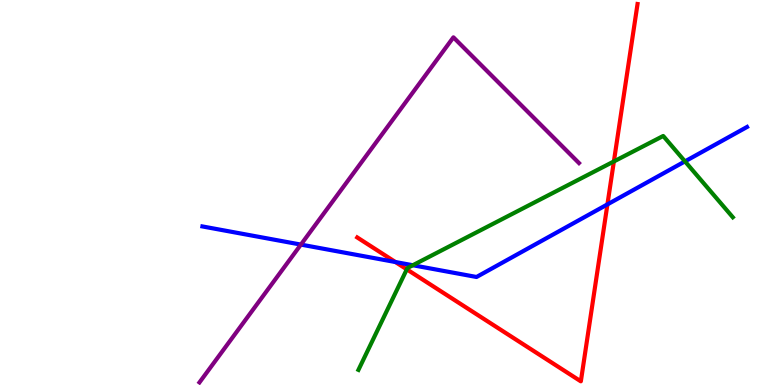[{'lines': ['blue', 'red'], 'intersections': [{'x': 5.1, 'y': 3.19}, {'x': 7.84, 'y': 4.69}]}, {'lines': ['green', 'red'], 'intersections': [{'x': 5.25, 'y': 3.0}, {'x': 7.92, 'y': 5.81}]}, {'lines': ['purple', 'red'], 'intersections': []}, {'lines': ['blue', 'green'], 'intersections': [{'x': 5.33, 'y': 3.11}, {'x': 8.84, 'y': 5.81}]}, {'lines': ['blue', 'purple'], 'intersections': [{'x': 3.88, 'y': 3.65}]}, {'lines': ['green', 'purple'], 'intersections': []}]